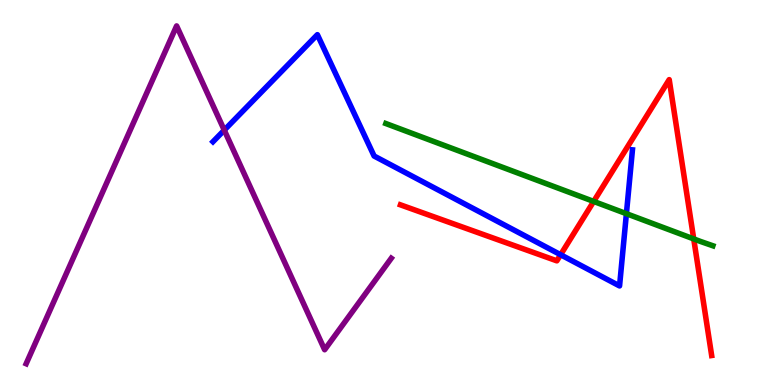[{'lines': ['blue', 'red'], 'intersections': [{'x': 7.23, 'y': 3.38}]}, {'lines': ['green', 'red'], 'intersections': [{'x': 7.66, 'y': 4.77}, {'x': 8.95, 'y': 3.79}]}, {'lines': ['purple', 'red'], 'intersections': []}, {'lines': ['blue', 'green'], 'intersections': [{'x': 8.08, 'y': 4.45}]}, {'lines': ['blue', 'purple'], 'intersections': [{'x': 2.89, 'y': 6.62}]}, {'lines': ['green', 'purple'], 'intersections': []}]